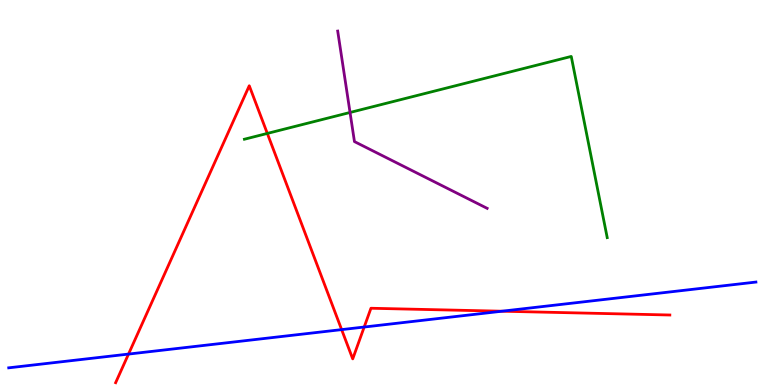[{'lines': ['blue', 'red'], 'intersections': [{'x': 1.66, 'y': 0.803}, {'x': 4.41, 'y': 1.44}, {'x': 4.7, 'y': 1.51}, {'x': 6.48, 'y': 1.92}]}, {'lines': ['green', 'red'], 'intersections': [{'x': 3.45, 'y': 6.53}]}, {'lines': ['purple', 'red'], 'intersections': []}, {'lines': ['blue', 'green'], 'intersections': []}, {'lines': ['blue', 'purple'], 'intersections': []}, {'lines': ['green', 'purple'], 'intersections': [{'x': 4.52, 'y': 7.08}]}]